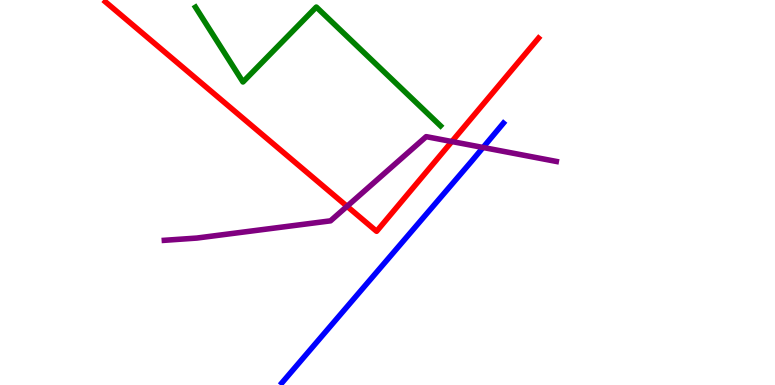[{'lines': ['blue', 'red'], 'intersections': []}, {'lines': ['green', 'red'], 'intersections': []}, {'lines': ['purple', 'red'], 'intersections': [{'x': 4.48, 'y': 4.64}, {'x': 5.83, 'y': 6.32}]}, {'lines': ['blue', 'green'], 'intersections': []}, {'lines': ['blue', 'purple'], 'intersections': [{'x': 6.23, 'y': 6.17}]}, {'lines': ['green', 'purple'], 'intersections': []}]